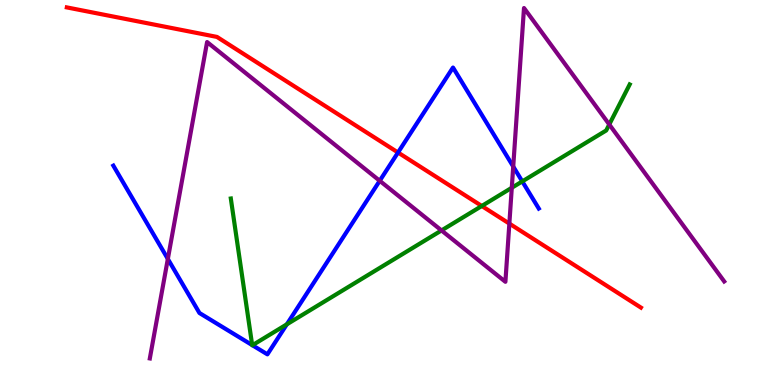[{'lines': ['blue', 'red'], 'intersections': [{'x': 5.14, 'y': 6.04}]}, {'lines': ['green', 'red'], 'intersections': [{'x': 6.22, 'y': 4.65}]}, {'lines': ['purple', 'red'], 'intersections': [{'x': 6.57, 'y': 4.19}]}, {'lines': ['blue', 'green'], 'intersections': [{'x': 3.25, 'y': 1.04}, {'x': 3.26, 'y': 1.03}, {'x': 3.7, 'y': 1.58}, {'x': 6.74, 'y': 5.29}]}, {'lines': ['blue', 'purple'], 'intersections': [{'x': 2.17, 'y': 3.27}, {'x': 4.9, 'y': 5.3}, {'x': 6.62, 'y': 5.67}]}, {'lines': ['green', 'purple'], 'intersections': [{'x': 5.7, 'y': 4.01}, {'x': 6.6, 'y': 5.12}, {'x': 7.86, 'y': 6.77}]}]